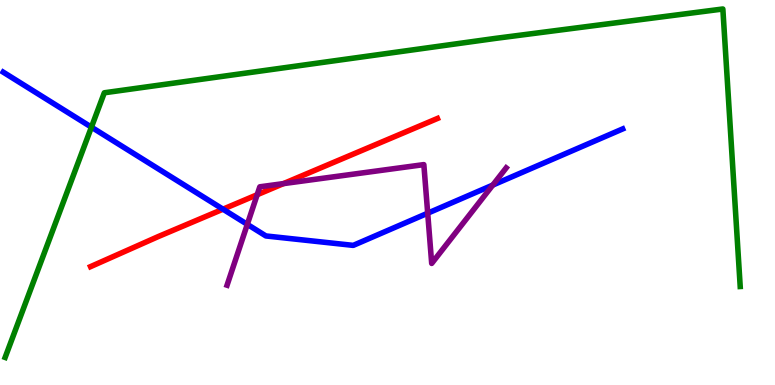[{'lines': ['blue', 'red'], 'intersections': [{'x': 2.88, 'y': 4.57}]}, {'lines': ['green', 'red'], 'intersections': []}, {'lines': ['purple', 'red'], 'intersections': [{'x': 3.32, 'y': 4.94}, {'x': 3.66, 'y': 5.23}]}, {'lines': ['blue', 'green'], 'intersections': [{'x': 1.18, 'y': 6.7}]}, {'lines': ['blue', 'purple'], 'intersections': [{'x': 3.19, 'y': 4.17}, {'x': 5.52, 'y': 4.46}, {'x': 6.36, 'y': 5.19}]}, {'lines': ['green', 'purple'], 'intersections': []}]